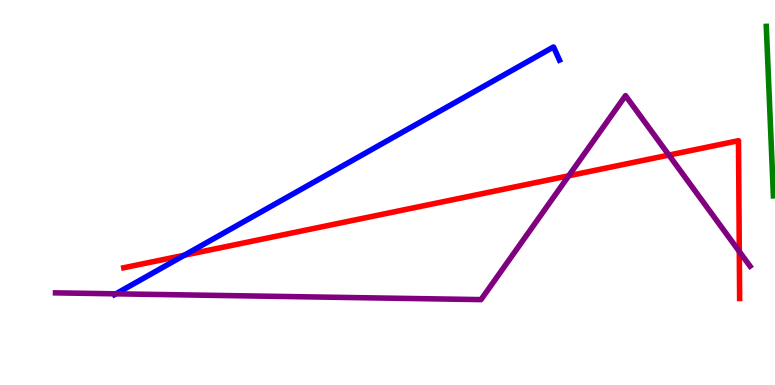[{'lines': ['blue', 'red'], 'intersections': [{'x': 2.38, 'y': 3.37}]}, {'lines': ['green', 'red'], 'intersections': []}, {'lines': ['purple', 'red'], 'intersections': [{'x': 7.34, 'y': 5.43}, {'x': 8.63, 'y': 5.97}, {'x': 9.54, 'y': 3.47}]}, {'lines': ['blue', 'green'], 'intersections': []}, {'lines': ['blue', 'purple'], 'intersections': [{'x': 1.5, 'y': 2.37}]}, {'lines': ['green', 'purple'], 'intersections': []}]